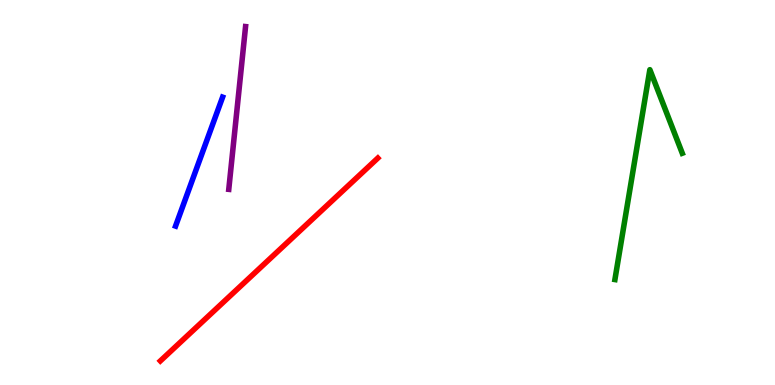[{'lines': ['blue', 'red'], 'intersections': []}, {'lines': ['green', 'red'], 'intersections': []}, {'lines': ['purple', 'red'], 'intersections': []}, {'lines': ['blue', 'green'], 'intersections': []}, {'lines': ['blue', 'purple'], 'intersections': []}, {'lines': ['green', 'purple'], 'intersections': []}]